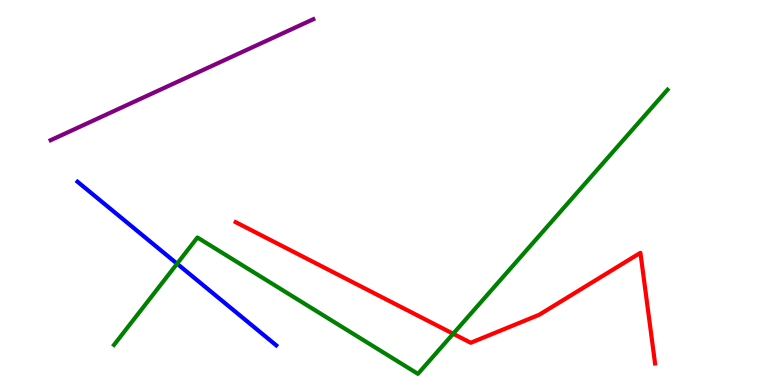[{'lines': ['blue', 'red'], 'intersections': []}, {'lines': ['green', 'red'], 'intersections': [{'x': 5.85, 'y': 1.33}]}, {'lines': ['purple', 'red'], 'intersections': []}, {'lines': ['blue', 'green'], 'intersections': [{'x': 2.28, 'y': 3.15}]}, {'lines': ['blue', 'purple'], 'intersections': []}, {'lines': ['green', 'purple'], 'intersections': []}]